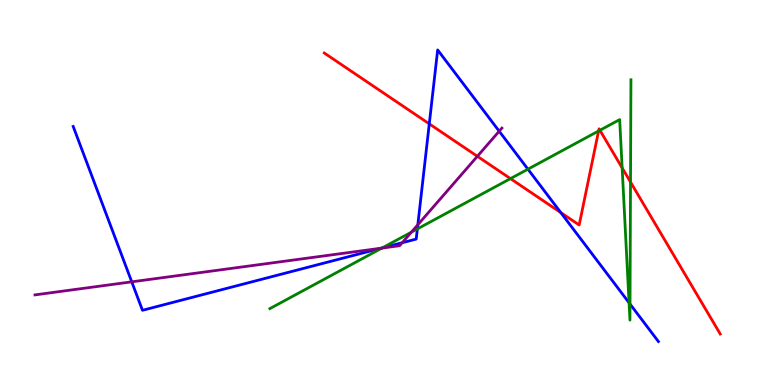[{'lines': ['blue', 'red'], 'intersections': [{'x': 5.54, 'y': 6.78}, {'x': 7.24, 'y': 4.48}]}, {'lines': ['green', 'red'], 'intersections': [{'x': 6.59, 'y': 5.36}, {'x': 7.72, 'y': 6.6}, {'x': 7.74, 'y': 6.62}, {'x': 8.03, 'y': 5.64}, {'x': 8.14, 'y': 5.27}]}, {'lines': ['purple', 'red'], 'intersections': [{'x': 6.16, 'y': 5.94}]}, {'lines': ['blue', 'green'], 'intersections': [{'x': 4.93, 'y': 3.56}, {'x': 5.39, 'y': 4.05}, {'x': 6.81, 'y': 5.61}, {'x': 8.12, 'y': 2.14}, {'x': 8.13, 'y': 2.1}]}, {'lines': ['blue', 'purple'], 'intersections': [{'x': 1.7, 'y': 2.68}, {'x': 4.92, 'y': 3.55}, {'x': 5.19, 'y': 3.7}, {'x': 5.39, 'y': 4.16}, {'x': 6.44, 'y': 6.59}]}, {'lines': ['green', 'purple'], 'intersections': [{'x': 4.93, 'y': 3.56}, {'x': 5.31, 'y': 3.97}]}]